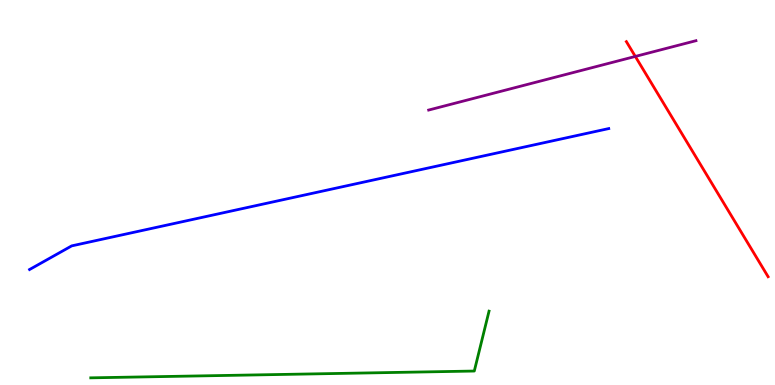[{'lines': ['blue', 'red'], 'intersections': []}, {'lines': ['green', 'red'], 'intersections': []}, {'lines': ['purple', 'red'], 'intersections': [{'x': 8.2, 'y': 8.53}]}, {'lines': ['blue', 'green'], 'intersections': []}, {'lines': ['blue', 'purple'], 'intersections': []}, {'lines': ['green', 'purple'], 'intersections': []}]